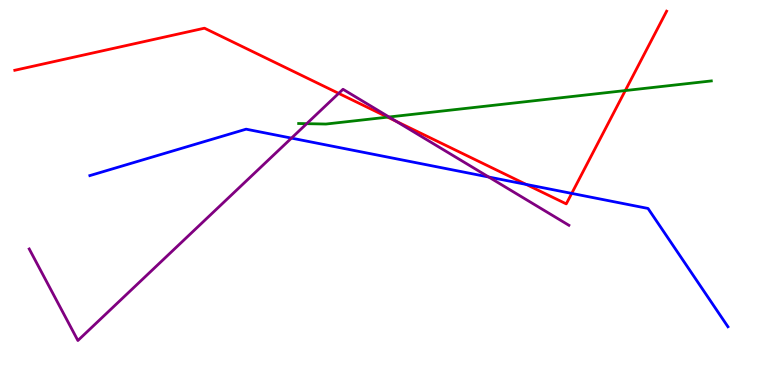[{'lines': ['blue', 'red'], 'intersections': [{'x': 6.79, 'y': 5.21}, {'x': 7.38, 'y': 4.98}]}, {'lines': ['green', 'red'], 'intersections': [{'x': 5.0, 'y': 6.96}, {'x': 8.07, 'y': 7.65}]}, {'lines': ['purple', 'red'], 'intersections': [{'x': 4.37, 'y': 7.57}, {'x': 5.11, 'y': 6.85}]}, {'lines': ['blue', 'green'], 'intersections': []}, {'lines': ['blue', 'purple'], 'intersections': [{'x': 3.76, 'y': 6.41}, {'x': 6.31, 'y': 5.4}]}, {'lines': ['green', 'purple'], 'intersections': [{'x': 3.96, 'y': 6.79}, {'x': 5.02, 'y': 6.96}]}]